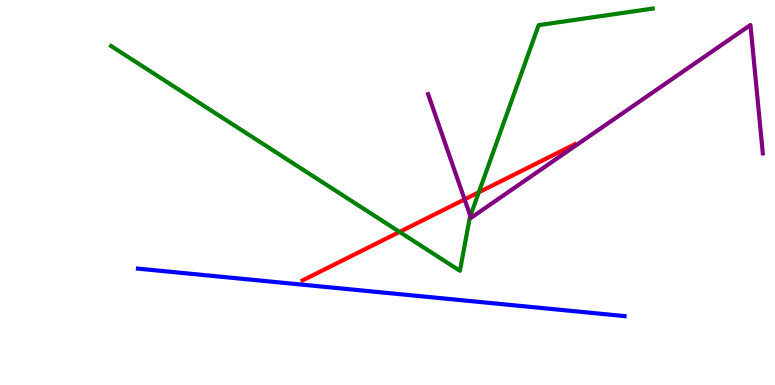[{'lines': ['blue', 'red'], 'intersections': []}, {'lines': ['green', 'red'], 'intersections': [{'x': 5.16, 'y': 3.98}, {'x': 6.18, 'y': 5.01}]}, {'lines': ['purple', 'red'], 'intersections': [{'x': 5.99, 'y': 4.82}]}, {'lines': ['blue', 'green'], 'intersections': []}, {'lines': ['blue', 'purple'], 'intersections': []}, {'lines': ['green', 'purple'], 'intersections': [{'x': 6.07, 'y': 4.39}]}]